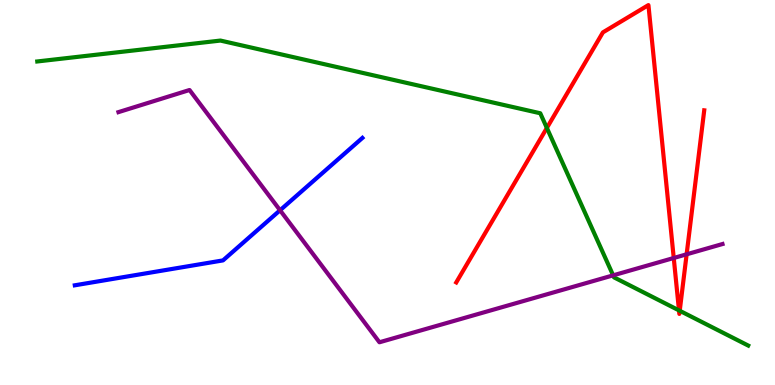[{'lines': ['blue', 'red'], 'intersections': []}, {'lines': ['green', 'red'], 'intersections': [{'x': 7.06, 'y': 6.68}, {'x': 8.76, 'y': 1.94}, {'x': 8.77, 'y': 1.93}]}, {'lines': ['purple', 'red'], 'intersections': [{'x': 8.69, 'y': 3.3}, {'x': 8.86, 'y': 3.39}]}, {'lines': ['blue', 'green'], 'intersections': []}, {'lines': ['blue', 'purple'], 'intersections': [{'x': 3.61, 'y': 4.54}]}, {'lines': ['green', 'purple'], 'intersections': [{'x': 7.91, 'y': 2.85}]}]